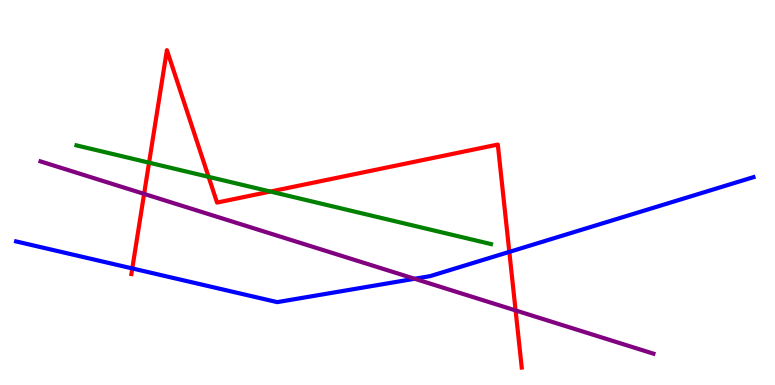[{'lines': ['blue', 'red'], 'intersections': [{'x': 1.71, 'y': 3.03}, {'x': 6.57, 'y': 3.46}]}, {'lines': ['green', 'red'], 'intersections': [{'x': 1.92, 'y': 5.77}, {'x': 2.69, 'y': 5.41}, {'x': 3.49, 'y': 5.02}]}, {'lines': ['purple', 'red'], 'intersections': [{'x': 1.86, 'y': 4.96}, {'x': 6.65, 'y': 1.94}]}, {'lines': ['blue', 'green'], 'intersections': []}, {'lines': ['blue', 'purple'], 'intersections': [{'x': 5.35, 'y': 2.76}]}, {'lines': ['green', 'purple'], 'intersections': []}]